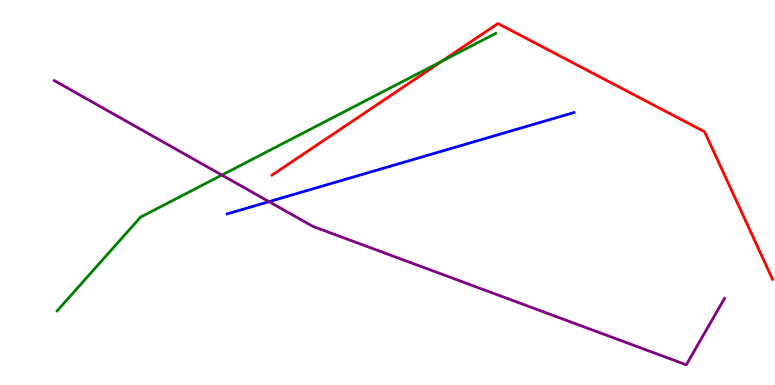[{'lines': ['blue', 'red'], 'intersections': []}, {'lines': ['green', 'red'], 'intersections': [{'x': 5.7, 'y': 8.41}]}, {'lines': ['purple', 'red'], 'intersections': []}, {'lines': ['blue', 'green'], 'intersections': []}, {'lines': ['blue', 'purple'], 'intersections': [{'x': 3.47, 'y': 4.76}]}, {'lines': ['green', 'purple'], 'intersections': [{'x': 2.86, 'y': 5.45}]}]